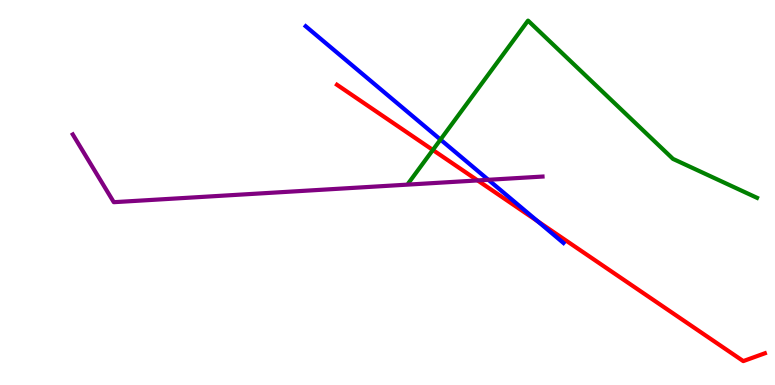[{'lines': ['blue', 'red'], 'intersections': [{'x': 6.94, 'y': 4.25}]}, {'lines': ['green', 'red'], 'intersections': [{'x': 5.59, 'y': 6.1}]}, {'lines': ['purple', 'red'], 'intersections': [{'x': 6.16, 'y': 5.31}]}, {'lines': ['blue', 'green'], 'intersections': [{'x': 5.68, 'y': 6.37}]}, {'lines': ['blue', 'purple'], 'intersections': [{'x': 6.3, 'y': 5.33}]}, {'lines': ['green', 'purple'], 'intersections': []}]